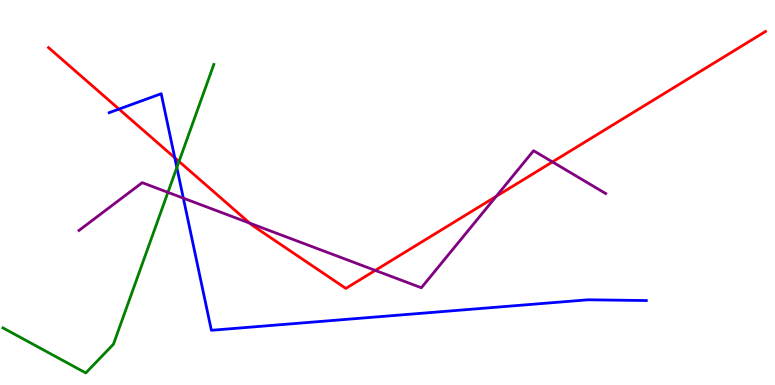[{'lines': ['blue', 'red'], 'intersections': [{'x': 1.54, 'y': 7.17}, {'x': 2.26, 'y': 5.9}]}, {'lines': ['green', 'red'], 'intersections': [{'x': 2.31, 'y': 5.81}]}, {'lines': ['purple', 'red'], 'intersections': [{'x': 3.22, 'y': 4.2}, {'x': 4.84, 'y': 2.98}, {'x': 6.4, 'y': 4.9}, {'x': 7.13, 'y': 5.79}]}, {'lines': ['blue', 'green'], 'intersections': [{'x': 2.28, 'y': 5.65}]}, {'lines': ['blue', 'purple'], 'intersections': [{'x': 2.37, 'y': 4.85}]}, {'lines': ['green', 'purple'], 'intersections': [{'x': 2.17, 'y': 5.0}]}]